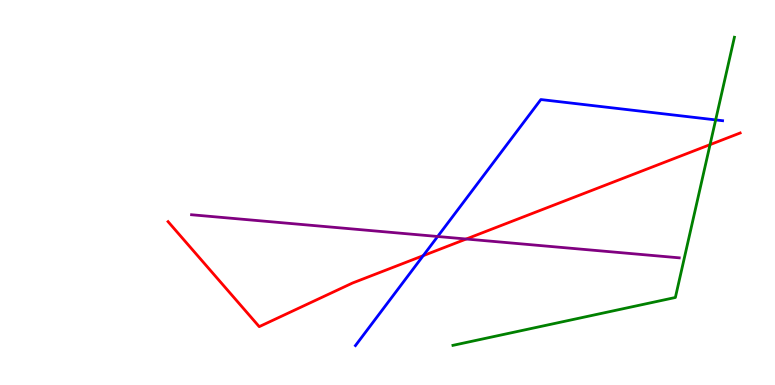[{'lines': ['blue', 'red'], 'intersections': [{'x': 5.46, 'y': 3.36}]}, {'lines': ['green', 'red'], 'intersections': [{'x': 9.16, 'y': 6.24}]}, {'lines': ['purple', 'red'], 'intersections': [{'x': 6.02, 'y': 3.79}]}, {'lines': ['blue', 'green'], 'intersections': [{'x': 9.23, 'y': 6.89}]}, {'lines': ['blue', 'purple'], 'intersections': [{'x': 5.65, 'y': 3.86}]}, {'lines': ['green', 'purple'], 'intersections': []}]